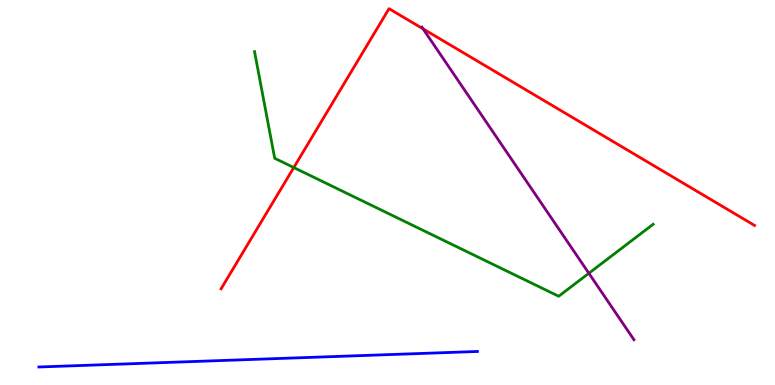[{'lines': ['blue', 'red'], 'intersections': []}, {'lines': ['green', 'red'], 'intersections': [{'x': 3.79, 'y': 5.65}]}, {'lines': ['purple', 'red'], 'intersections': [{'x': 5.46, 'y': 9.25}]}, {'lines': ['blue', 'green'], 'intersections': []}, {'lines': ['blue', 'purple'], 'intersections': []}, {'lines': ['green', 'purple'], 'intersections': [{'x': 7.6, 'y': 2.9}]}]